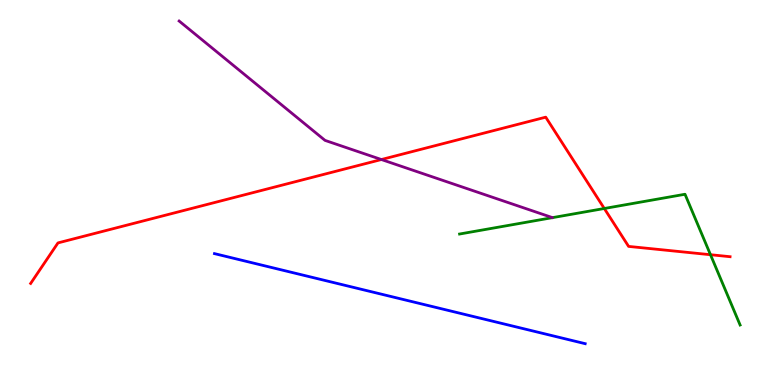[{'lines': ['blue', 'red'], 'intersections': []}, {'lines': ['green', 'red'], 'intersections': [{'x': 7.8, 'y': 4.58}, {'x': 9.17, 'y': 3.38}]}, {'lines': ['purple', 'red'], 'intersections': [{'x': 4.92, 'y': 5.86}]}, {'lines': ['blue', 'green'], 'intersections': []}, {'lines': ['blue', 'purple'], 'intersections': []}, {'lines': ['green', 'purple'], 'intersections': []}]